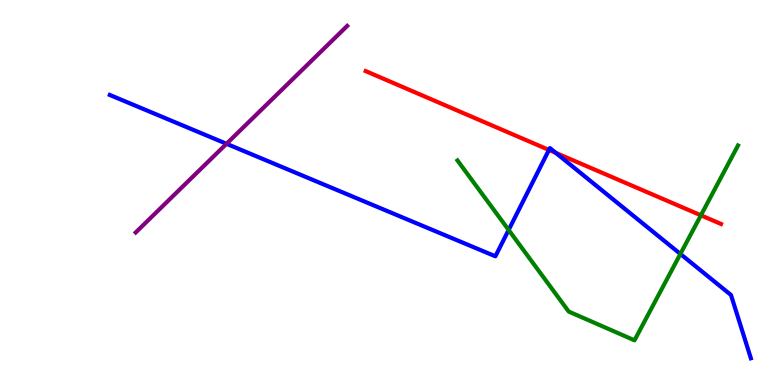[{'lines': ['blue', 'red'], 'intersections': [{'x': 7.08, 'y': 6.11}, {'x': 7.17, 'y': 6.03}]}, {'lines': ['green', 'red'], 'intersections': [{'x': 9.04, 'y': 4.41}]}, {'lines': ['purple', 'red'], 'intersections': []}, {'lines': ['blue', 'green'], 'intersections': [{'x': 6.56, 'y': 4.03}, {'x': 8.78, 'y': 3.4}]}, {'lines': ['blue', 'purple'], 'intersections': [{'x': 2.92, 'y': 6.27}]}, {'lines': ['green', 'purple'], 'intersections': []}]